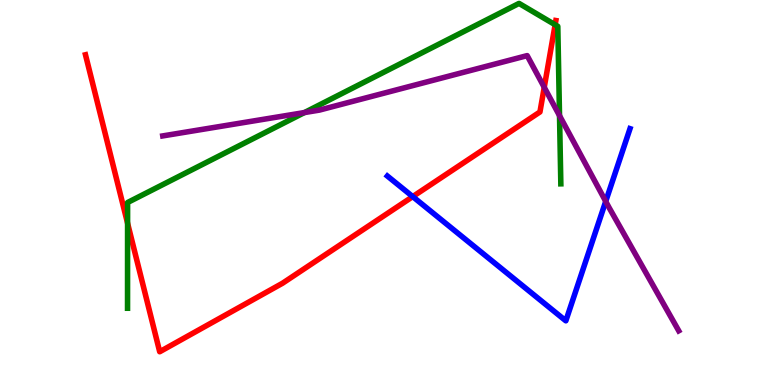[{'lines': ['blue', 'red'], 'intersections': [{'x': 5.33, 'y': 4.89}]}, {'lines': ['green', 'red'], 'intersections': [{'x': 1.65, 'y': 4.2}, {'x': 7.16, 'y': 9.36}]}, {'lines': ['purple', 'red'], 'intersections': [{'x': 7.02, 'y': 7.73}]}, {'lines': ['blue', 'green'], 'intersections': []}, {'lines': ['blue', 'purple'], 'intersections': [{'x': 7.82, 'y': 4.77}]}, {'lines': ['green', 'purple'], 'intersections': [{'x': 3.93, 'y': 7.08}, {'x': 7.22, 'y': 7.0}]}]